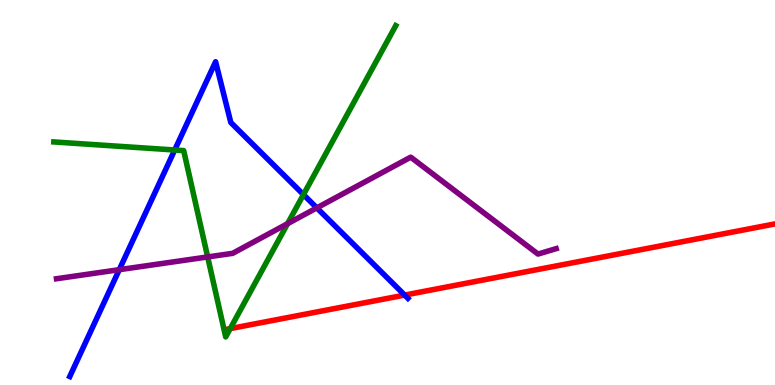[{'lines': ['blue', 'red'], 'intersections': [{'x': 5.22, 'y': 2.34}]}, {'lines': ['green', 'red'], 'intersections': [{'x': 2.97, 'y': 1.46}]}, {'lines': ['purple', 'red'], 'intersections': []}, {'lines': ['blue', 'green'], 'intersections': [{'x': 2.25, 'y': 6.1}, {'x': 3.92, 'y': 4.95}]}, {'lines': ['blue', 'purple'], 'intersections': [{'x': 1.54, 'y': 3.0}, {'x': 4.09, 'y': 4.6}]}, {'lines': ['green', 'purple'], 'intersections': [{'x': 2.68, 'y': 3.33}, {'x': 3.71, 'y': 4.19}]}]